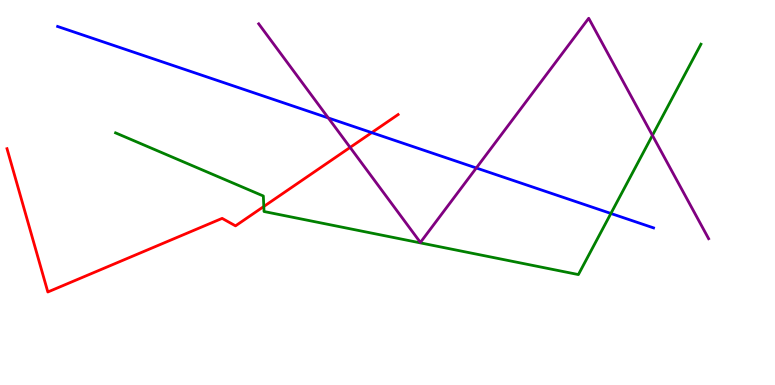[{'lines': ['blue', 'red'], 'intersections': [{'x': 4.8, 'y': 6.56}]}, {'lines': ['green', 'red'], 'intersections': [{'x': 3.4, 'y': 4.64}]}, {'lines': ['purple', 'red'], 'intersections': [{'x': 4.52, 'y': 6.17}]}, {'lines': ['blue', 'green'], 'intersections': [{'x': 7.88, 'y': 4.46}]}, {'lines': ['blue', 'purple'], 'intersections': [{'x': 4.24, 'y': 6.94}, {'x': 6.15, 'y': 5.64}]}, {'lines': ['green', 'purple'], 'intersections': [{'x': 8.42, 'y': 6.48}]}]